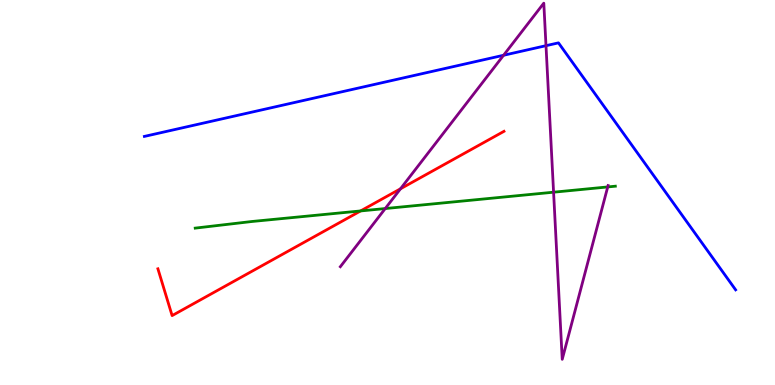[{'lines': ['blue', 'red'], 'intersections': []}, {'lines': ['green', 'red'], 'intersections': [{'x': 4.65, 'y': 4.52}]}, {'lines': ['purple', 'red'], 'intersections': [{'x': 5.17, 'y': 5.1}]}, {'lines': ['blue', 'green'], 'intersections': []}, {'lines': ['blue', 'purple'], 'intersections': [{'x': 6.5, 'y': 8.56}, {'x': 7.05, 'y': 8.81}]}, {'lines': ['green', 'purple'], 'intersections': [{'x': 4.97, 'y': 4.58}, {'x': 7.14, 'y': 5.01}, {'x': 7.84, 'y': 5.14}]}]